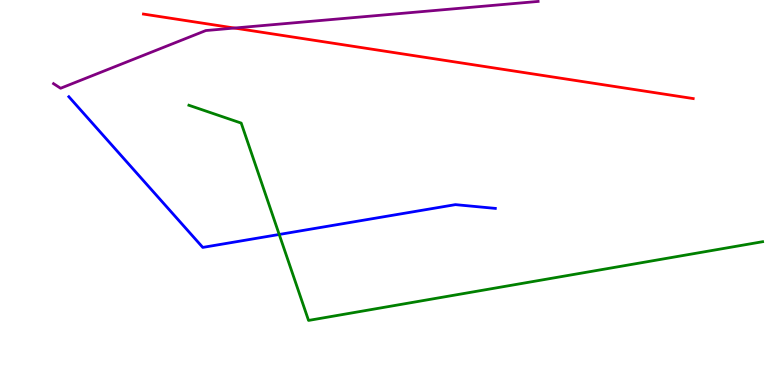[{'lines': ['blue', 'red'], 'intersections': []}, {'lines': ['green', 'red'], 'intersections': []}, {'lines': ['purple', 'red'], 'intersections': [{'x': 3.02, 'y': 9.27}]}, {'lines': ['blue', 'green'], 'intersections': [{'x': 3.6, 'y': 3.91}]}, {'lines': ['blue', 'purple'], 'intersections': []}, {'lines': ['green', 'purple'], 'intersections': []}]